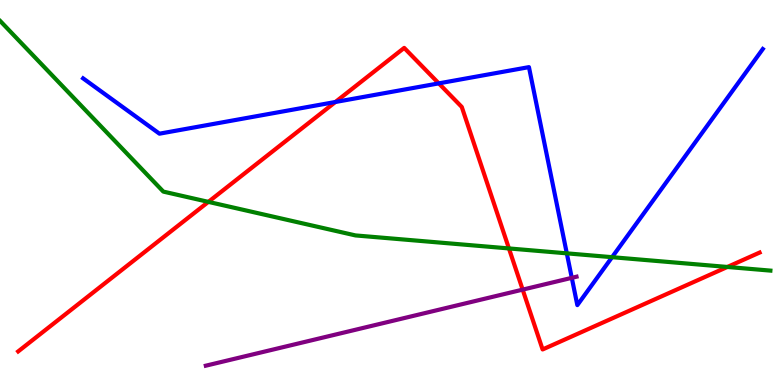[{'lines': ['blue', 'red'], 'intersections': [{'x': 4.33, 'y': 7.35}, {'x': 5.66, 'y': 7.83}]}, {'lines': ['green', 'red'], 'intersections': [{'x': 2.69, 'y': 4.76}, {'x': 6.57, 'y': 3.55}, {'x': 9.39, 'y': 3.07}]}, {'lines': ['purple', 'red'], 'intersections': [{'x': 6.74, 'y': 2.48}]}, {'lines': ['blue', 'green'], 'intersections': [{'x': 7.31, 'y': 3.42}, {'x': 7.9, 'y': 3.32}]}, {'lines': ['blue', 'purple'], 'intersections': [{'x': 7.38, 'y': 2.78}]}, {'lines': ['green', 'purple'], 'intersections': []}]